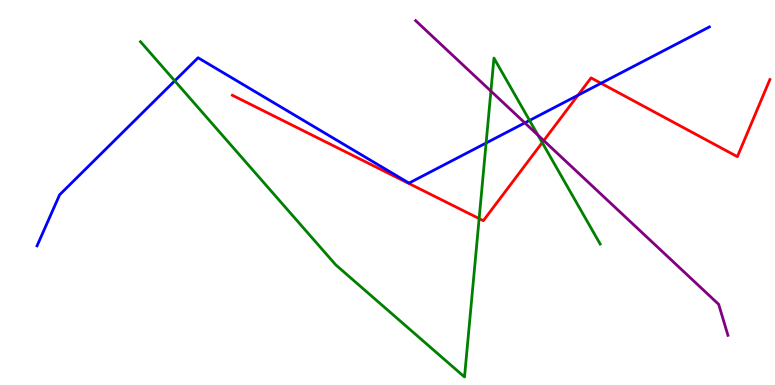[{'lines': ['blue', 'red'], 'intersections': [{'x': 7.46, 'y': 7.53}, {'x': 7.76, 'y': 7.84}]}, {'lines': ['green', 'red'], 'intersections': [{'x': 6.18, 'y': 4.32}, {'x': 7.0, 'y': 6.3}]}, {'lines': ['purple', 'red'], 'intersections': [{'x': 7.02, 'y': 6.35}]}, {'lines': ['blue', 'green'], 'intersections': [{'x': 2.25, 'y': 7.9}, {'x': 6.27, 'y': 6.29}, {'x': 6.83, 'y': 6.87}]}, {'lines': ['blue', 'purple'], 'intersections': [{'x': 6.77, 'y': 6.81}]}, {'lines': ['green', 'purple'], 'intersections': [{'x': 6.33, 'y': 7.63}, {'x': 6.94, 'y': 6.49}]}]